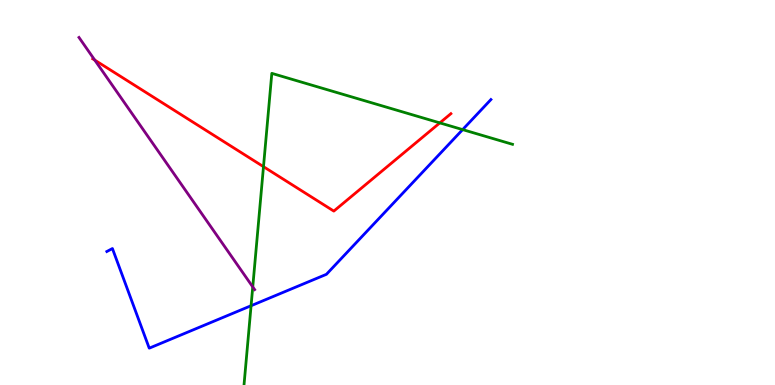[{'lines': ['blue', 'red'], 'intersections': []}, {'lines': ['green', 'red'], 'intersections': [{'x': 3.4, 'y': 5.67}, {'x': 5.68, 'y': 6.81}]}, {'lines': ['purple', 'red'], 'intersections': [{'x': 1.22, 'y': 8.44}]}, {'lines': ['blue', 'green'], 'intersections': [{'x': 3.24, 'y': 2.06}, {'x': 5.97, 'y': 6.63}]}, {'lines': ['blue', 'purple'], 'intersections': []}, {'lines': ['green', 'purple'], 'intersections': [{'x': 3.26, 'y': 2.55}]}]